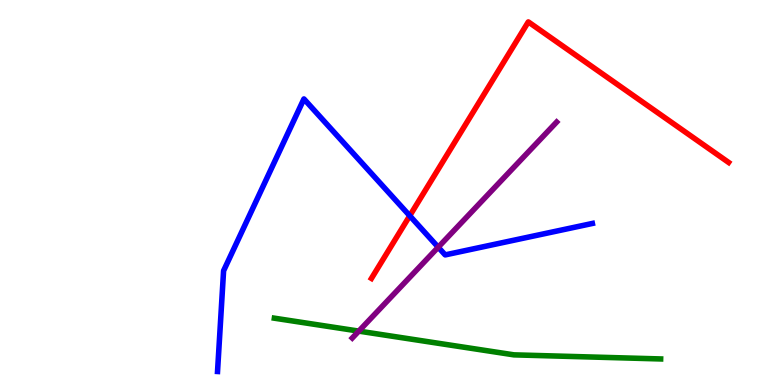[{'lines': ['blue', 'red'], 'intersections': [{'x': 5.29, 'y': 4.4}]}, {'lines': ['green', 'red'], 'intersections': []}, {'lines': ['purple', 'red'], 'intersections': []}, {'lines': ['blue', 'green'], 'intersections': []}, {'lines': ['blue', 'purple'], 'intersections': [{'x': 5.65, 'y': 3.58}]}, {'lines': ['green', 'purple'], 'intersections': [{'x': 4.63, 'y': 1.4}]}]